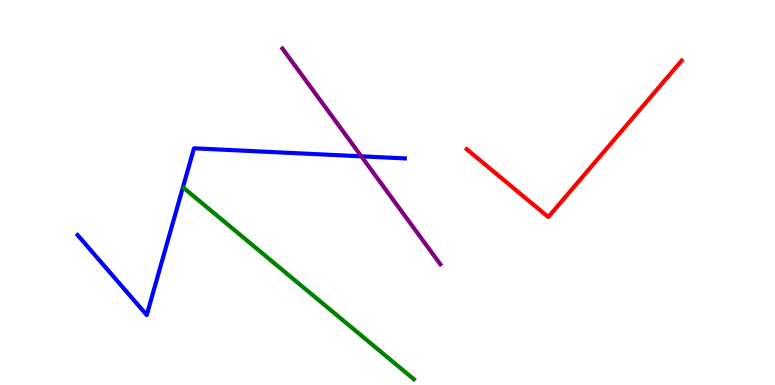[{'lines': ['blue', 'red'], 'intersections': []}, {'lines': ['green', 'red'], 'intersections': []}, {'lines': ['purple', 'red'], 'intersections': []}, {'lines': ['blue', 'green'], 'intersections': []}, {'lines': ['blue', 'purple'], 'intersections': [{'x': 4.66, 'y': 5.94}]}, {'lines': ['green', 'purple'], 'intersections': []}]